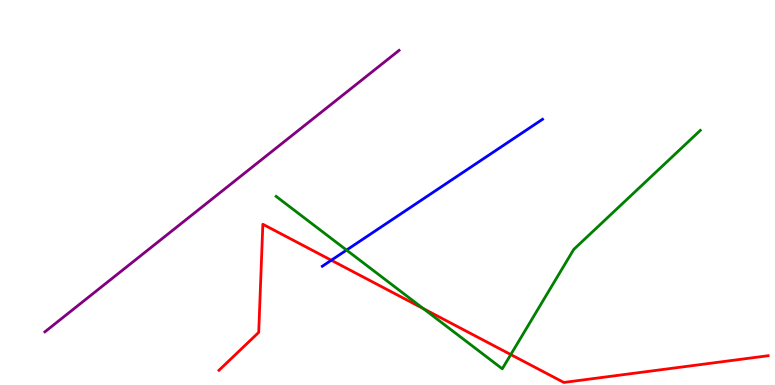[{'lines': ['blue', 'red'], 'intersections': [{'x': 4.27, 'y': 3.24}]}, {'lines': ['green', 'red'], 'intersections': [{'x': 5.46, 'y': 1.98}, {'x': 6.59, 'y': 0.79}]}, {'lines': ['purple', 'red'], 'intersections': []}, {'lines': ['blue', 'green'], 'intersections': [{'x': 4.47, 'y': 3.5}]}, {'lines': ['blue', 'purple'], 'intersections': []}, {'lines': ['green', 'purple'], 'intersections': []}]